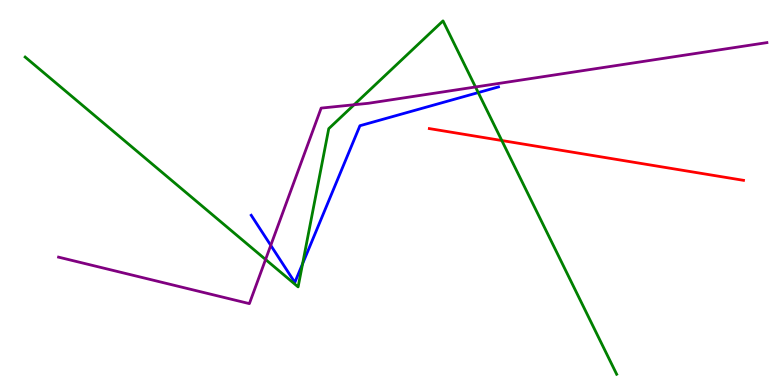[{'lines': ['blue', 'red'], 'intersections': []}, {'lines': ['green', 'red'], 'intersections': [{'x': 6.47, 'y': 6.35}]}, {'lines': ['purple', 'red'], 'intersections': []}, {'lines': ['blue', 'green'], 'intersections': [{'x': 3.9, 'y': 3.15}, {'x': 6.17, 'y': 7.6}]}, {'lines': ['blue', 'purple'], 'intersections': [{'x': 3.49, 'y': 3.63}]}, {'lines': ['green', 'purple'], 'intersections': [{'x': 3.43, 'y': 3.26}, {'x': 4.57, 'y': 7.28}, {'x': 6.14, 'y': 7.74}]}]